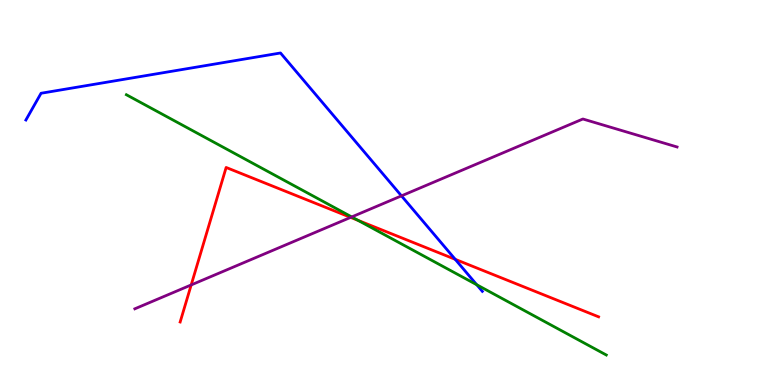[{'lines': ['blue', 'red'], 'intersections': [{'x': 5.87, 'y': 3.26}]}, {'lines': ['green', 'red'], 'intersections': [{'x': 4.62, 'y': 4.28}]}, {'lines': ['purple', 'red'], 'intersections': [{'x': 2.47, 'y': 2.6}, {'x': 4.52, 'y': 4.35}]}, {'lines': ['blue', 'green'], 'intersections': [{'x': 6.15, 'y': 2.6}]}, {'lines': ['blue', 'purple'], 'intersections': [{'x': 5.18, 'y': 4.91}]}, {'lines': ['green', 'purple'], 'intersections': [{'x': 4.54, 'y': 4.37}]}]